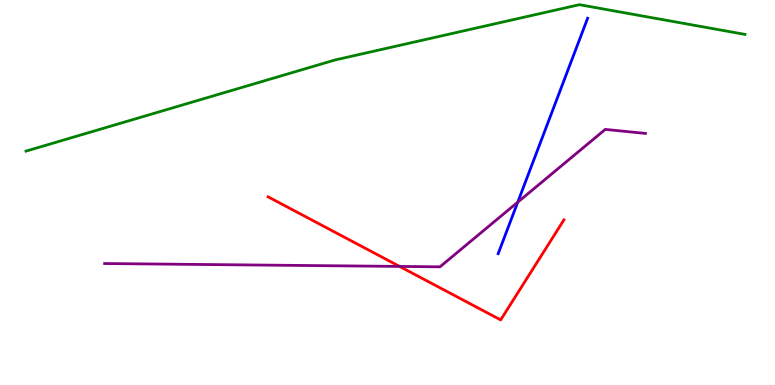[{'lines': ['blue', 'red'], 'intersections': []}, {'lines': ['green', 'red'], 'intersections': []}, {'lines': ['purple', 'red'], 'intersections': [{'x': 5.16, 'y': 3.08}]}, {'lines': ['blue', 'green'], 'intersections': []}, {'lines': ['blue', 'purple'], 'intersections': [{'x': 6.68, 'y': 4.75}]}, {'lines': ['green', 'purple'], 'intersections': []}]